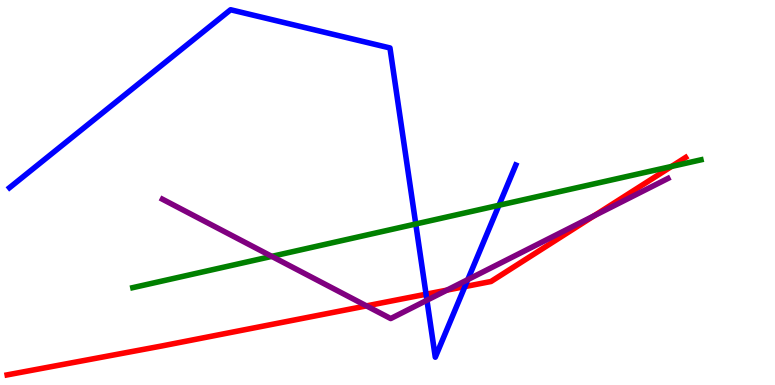[{'lines': ['blue', 'red'], 'intersections': [{'x': 5.5, 'y': 2.36}, {'x': 6.0, 'y': 2.56}]}, {'lines': ['green', 'red'], 'intersections': [{'x': 8.66, 'y': 5.68}]}, {'lines': ['purple', 'red'], 'intersections': [{'x': 4.73, 'y': 2.05}, {'x': 5.77, 'y': 2.46}, {'x': 7.67, 'y': 4.4}]}, {'lines': ['blue', 'green'], 'intersections': [{'x': 5.36, 'y': 4.18}, {'x': 6.44, 'y': 4.67}]}, {'lines': ['blue', 'purple'], 'intersections': [{'x': 5.51, 'y': 2.2}, {'x': 6.04, 'y': 2.74}]}, {'lines': ['green', 'purple'], 'intersections': [{'x': 3.51, 'y': 3.34}]}]